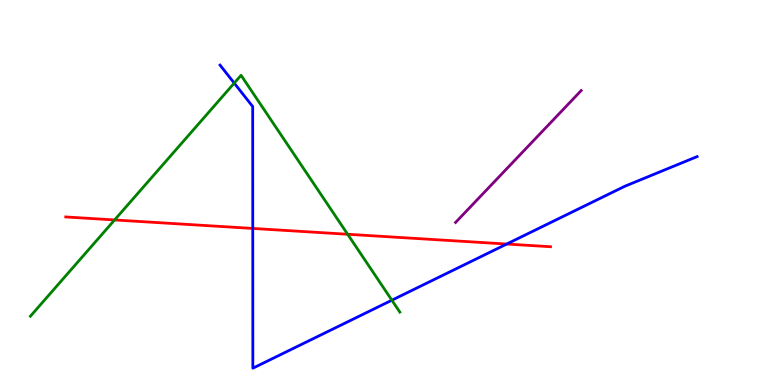[{'lines': ['blue', 'red'], 'intersections': [{'x': 3.26, 'y': 4.07}, {'x': 6.54, 'y': 3.66}]}, {'lines': ['green', 'red'], 'intersections': [{'x': 1.48, 'y': 4.29}, {'x': 4.49, 'y': 3.92}]}, {'lines': ['purple', 'red'], 'intersections': []}, {'lines': ['blue', 'green'], 'intersections': [{'x': 3.02, 'y': 7.84}, {'x': 5.06, 'y': 2.2}]}, {'lines': ['blue', 'purple'], 'intersections': []}, {'lines': ['green', 'purple'], 'intersections': []}]